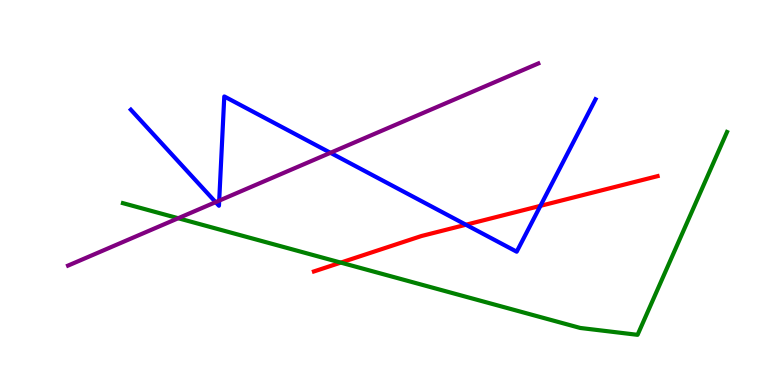[{'lines': ['blue', 'red'], 'intersections': [{'x': 6.01, 'y': 4.16}, {'x': 6.97, 'y': 4.65}]}, {'lines': ['green', 'red'], 'intersections': [{'x': 4.4, 'y': 3.18}]}, {'lines': ['purple', 'red'], 'intersections': []}, {'lines': ['blue', 'green'], 'intersections': []}, {'lines': ['blue', 'purple'], 'intersections': [{'x': 2.78, 'y': 4.75}, {'x': 2.83, 'y': 4.79}, {'x': 4.26, 'y': 6.03}]}, {'lines': ['green', 'purple'], 'intersections': [{'x': 2.3, 'y': 4.33}]}]